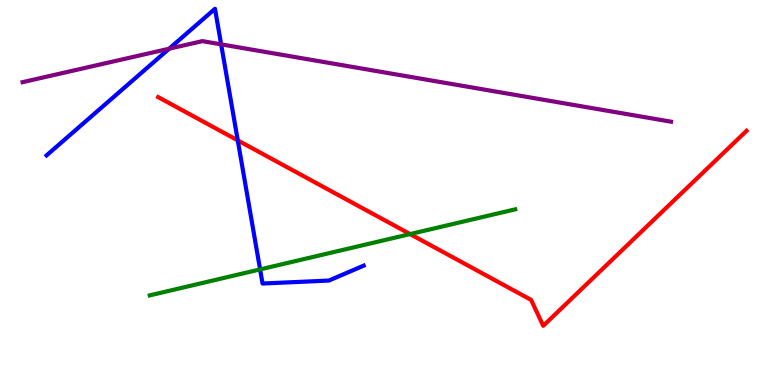[{'lines': ['blue', 'red'], 'intersections': [{'x': 3.07, 'y': 6.35}]}, {'lines': ['green', 'red'], 'intersections': [{'x': 5.29, 'y': 3.92}]}, {'lines': ['purple', 'red'], 'intersections': []}, {'lines': ['blue', 'green'], 'intersections': [{'x': 3.36, 'y': 3.0}]}, {'lines': ['blue', 'purple'], 'intersections': [{'x': 2.18, 'y': 8.73}, {'x': 2.85, 'y': 8.85}]}, {'lines': ['green', 'purple'], 'intersections': []}]